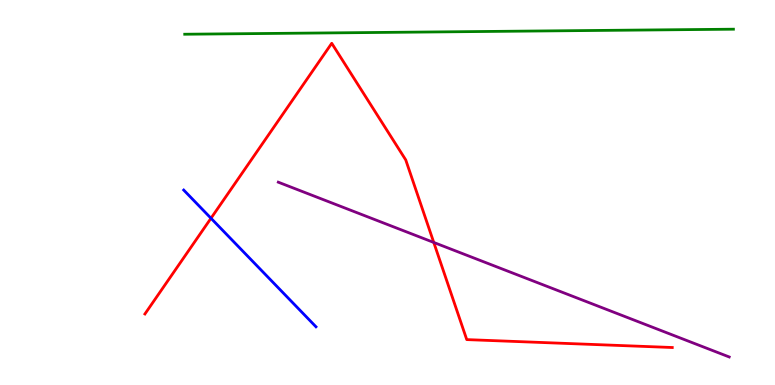[{'lines': ['blue', 'red'], 'intersections': [{'x': 2.72, 'y': 4.33}]}, {'lines': ['green', 'red'], 'intersections': []}, {'lines': ['purple', 'red'], 'intersections': [{'x': 5.6, 'y': 3.7}]}, {'lines': ['blue', 'green'], 'intersections': []}, {'lines': ['blue', 'purple'], 'intersections': []}, {'lines': ['green', 'purple'], 'intersections': []}]